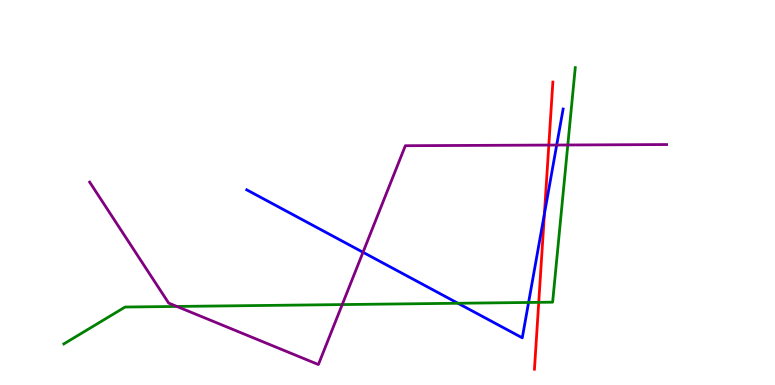[{'lines': ['blue', 'red'], 'intersections': [{'x': 7.02, 'y': 4.45}]}, {'lines': ['green', 'red'], 'intersections': [{'x': 6.95, 'y': 2.15}]}, {'lines': ['purple', 'red'], 'intersections': [{'x': 7.08, 'y': 6.23}]}, {'lines': ['blue', 'green'], 'intersections': [{'x': 5.91, 'y': 2.12}, {'x': 6.82, 'y': 2.14}]}, {'lines': ['blue', 'purple'], 'intersections': [{'x': 4.68, 'y': 3.45}, {'x': 7.18, 'y': 6.23}]}, {'lines': ['green', 'purple'], 'intersections': [{'x': 2.28, 'y': 2.04}, {'x': 4.42, 'y': 2.09}, {'x': 7.33, 'y': 6.23}]}]